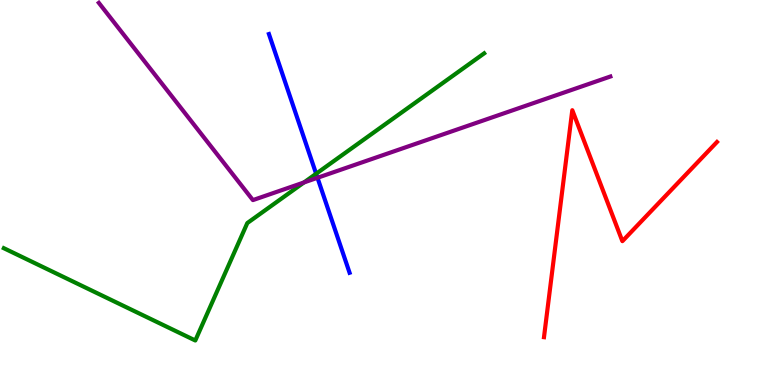[{'lines': ['blue', 'red'], 'intersections': []}, {'lines': ['green', 'red'], 'intersections': []}, {'lines': ['purple', 'red'], 'intersections': []}, {'lines': ['blue', 'green'], 'intersections': [{'x': 4.08, 'y': 5.49}]}, {'lines': ['blue', 'purple'], 'intersections': [{'x': 4.1, 'y': 5.38}]}, {'lines': ['green', 'purple'], 'intersections': [{'x': 3.92, 'y': 5.26}]}]